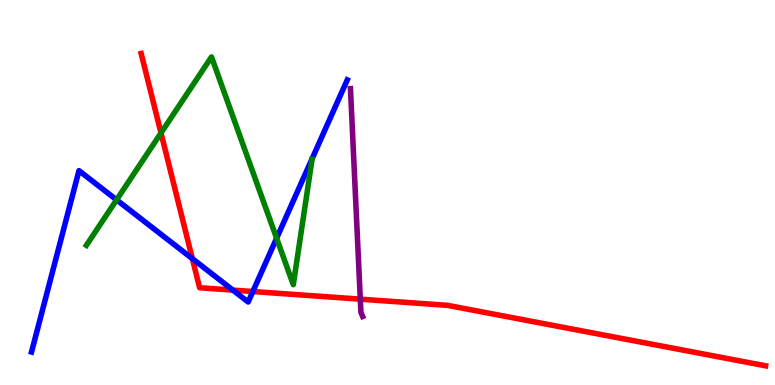[{'lines': ['blue', 'red'], 'intersections': [{'x': 2.48, 'y': 3.28}, {'x': 3.0, 'y': 2.46}, {'x': 3.26, 'y': 2.43}]}, {'lines': ['green', 'red'], 'intersections': [{'x': 2.08, 'y': 6.55}]}, {'lines': ['purple', 'red'], 'intersections': [{'x': 4.65, 'y': 2.23}]}, {'lines': ['blue', 'green'], 'intersections': [{'x': 1.5, 'y': 4.81}, {'x': 3.57, 'y': 3.81}]}, {'lines': ['blue', 'purple'], 'intersections': []}, {'lines': ['green', 'purple'], 'intersections': []}]